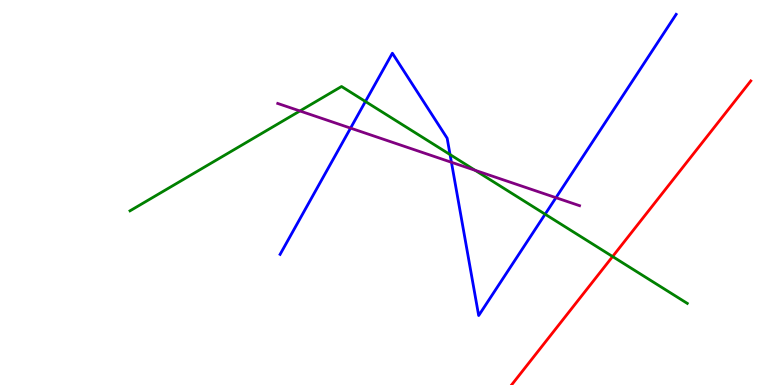[{'lines': ['blue', 'red'], 'intersections': []}, {'lines': ['green', 'red'], 'intersections': [{'x': 7.9, 'y': 3.34}]}, {'lines': ['purple', 'red'], 'intersections': []}, {'lines': ['blue', 'green'], 'intersections': [{'x': 4.72, 'y': 7.36}, {'x': 5.81, 'y': 5.98}, {'x': 7.03, 'y': 4.44}]}, {'lines': ['blue', 'purple'], 'intersections': [{'x': 4.52, 'y': 6.67}, {'x': 5.82, 'y': 5.78}, {'x': 7.17, 'y': 4.87}]}, {'lines': ['green', 'purple'], 'intersections': [{'x': 3.87, 'y': 7.12}, {'x': 6.13, 'y': 5.58}]}]